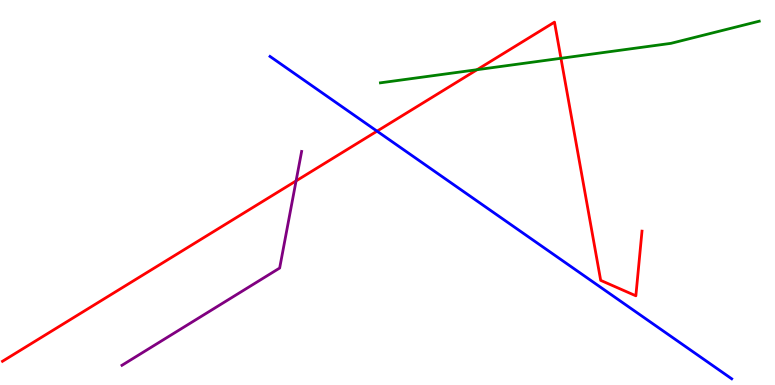[{'lines': ['blue', 'red'], 'intersections': [{'x': 4.87, 'y': 6.59}]}, {'lines': ['green', 'red'], 'intersections': [{'x': 6.16, 'y': 8.19}, {'x': 7.24, 'y': 8.49}]}, {'lines': ['purple', 'red'], 'intersections': [{'x': 3.82, 'y': 5.3}]}, {'lines': ['blue', 'green'], 'intersections': []}, {'lines': ['blue', 'purple'], 'intersections': []}, {'lines': ['green', 'purple'], 'intersections': []}]